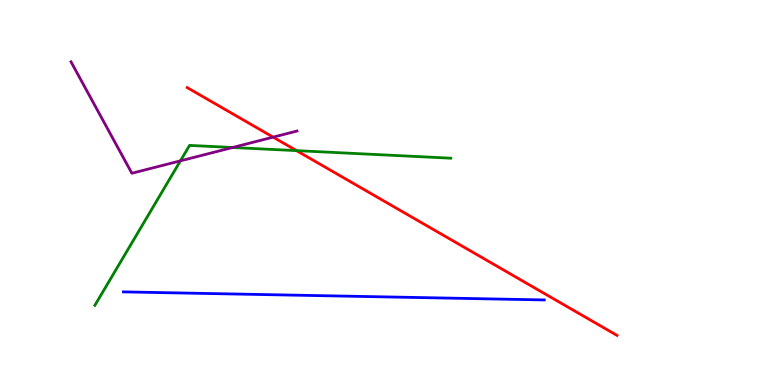[{'lines': ['blue', 'red'], 'intersections': []}, {'lines': ['green', 'red'], 'intersections': [{'x': 3.83, 'y': 6.09}]}, {'lines': ['purple', 'red'], 'intersections': [{'x': 3.52, 'y': 6.44}]}, {'lines': ['blue', 'green'], 'intersections': []}, {'lines': ['blue', 'purple'], 'intersections': []}, {'lines': ['green', 'purple'], 'intersections': [{'x': 2.33, 'y': 5.82}, {'x': 3.0, 'y': 6.17}]}]